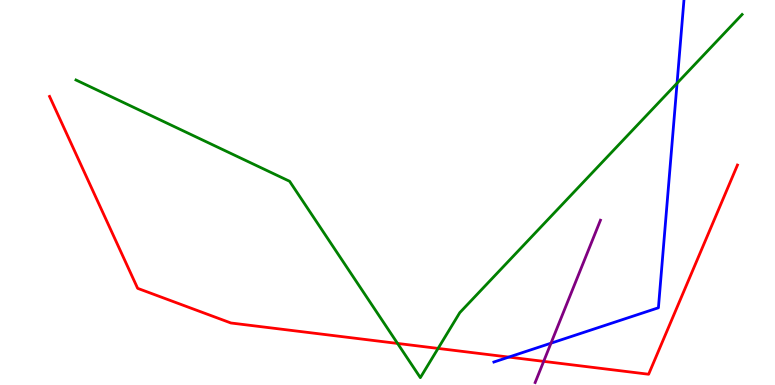[{'lines': ['blue', 'red'], 'intersections': [{'x': 6.57, 'y': 0.725}]}, {'lines': ['green', 'red'], 'intersections': [{'x': 5.13, 'y': 1.08}, {'x': 5.65, 'y': 0.95}]}, {'lines': ['purple', 'red'], 'intersections': [{'x': 7.02, 'y': 0.614}]}, {'lines': ['blue', 'green'], 'intersections': [{'x': 8.74, 'y': 7.84}]}, {'lines': ['blue', 'purple'], 'intersections': [{'x': 7.11, 'y': 1.09}]}, {'lines': ['green', 'purple'], 'intersections': []}]